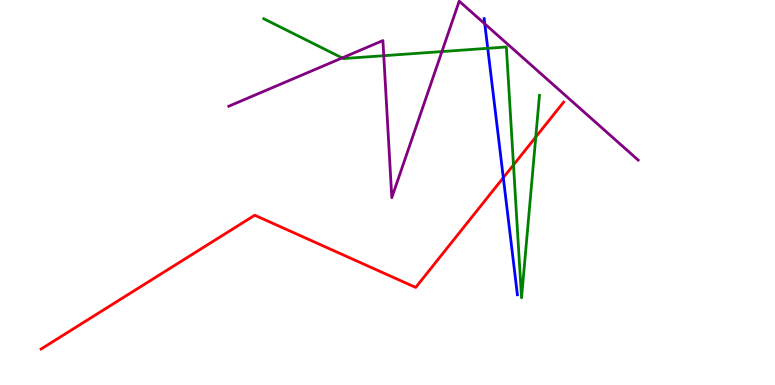[{'lines': ['blue', 'red'], 'intersections': [{'x': 6.49, 'y': 5.38}]}, {'lines': ['green', 'red'], 'intersections': [{'x': 6.63, 'y': 5.72}, {'x': 6.91, 'y': 6.44}]}, {'lines': ['purple', 'red'], 'intersections': []}, {'lines': ['blue', 'green'], 'intersections': [{'x': 6.29, 'y': 8.75}]}, {'lines': ['blue', 'purple'], 'intersections': [{'x': 6.26, 'y': 9.38}]}, {'lines': ['green', 'purple'], 'intersections': [{'x': 4.42, 'y': 8.5}, {'x': 4.95, 'y': 8.55}, {'x': 5.7, 'y': 8.66}]}]